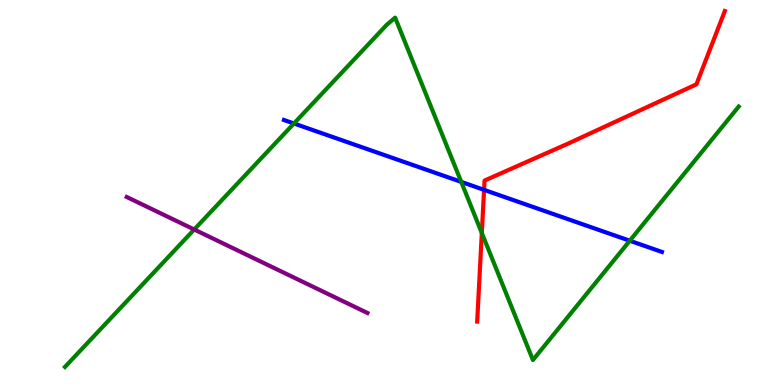[{'lines': ['blue', 'red'], 'intersections': [{'x': 6.25, 'y': 5.07}]}, {'lines': ['green', 'red'], 'intersections': [{'x': 6.22, 'y': 3.95}]}, {'lines': ['purple', 'red'], 'intersections': []}, {'lines': ['blue', 'green'], 'intersections': [{'x': 3.79, 'y': 6.79}, {'x': 5.95, 'y': 5.28}, {'x': 8.13, 'y': 3.75}]}, {'lines': ['blue', 'purple'], 'intersections': []}, {'lines': ['green', 'purple'], 'intersections': [{'x': 2.51, 'y': 4.04}]}]